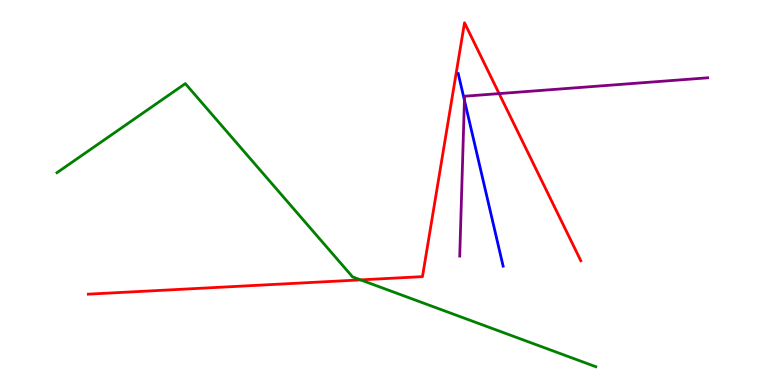[{'lines': ['blue', 'red'], 'intersections': []}, {'lines': ['green', 'red'], 'intersections': [{'x': 4.65, 'y': 2.73}]}, {'lines': ['purple', 'red'], 'intersections': [{'x': 6.44, 'y': 7.57}]}, {'lines': ['blue', 'green'], 'intersections': []}, {'lines': ['blue', 'purple'], 'intersections': [{'x': 5.99, 'y': 7.4}]}, {'lines': ['green', 'purple'], 'intersections': []}]